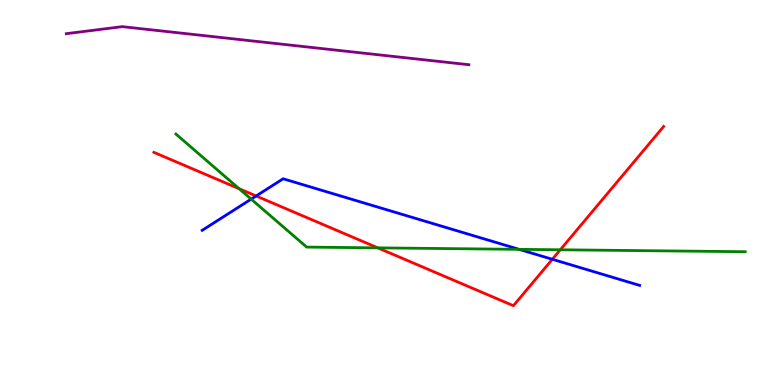[{'lines': ['blue', 'red'], 'intersections': [{'x': 3.3, 'y': 4.91}, {'x': 7.13, 'y': 3.27}]}, {'lines': ['green', 'red'], 'intersections': [{'x': 3.09, 'y': 5.1}, {'x': 4.87, 'y': 3.56}, {'x': 7.23, 'y': 3.51}]}, {'lines': ['purple', 'red'], 'intersections': []}, {'lines': ['blue', 'green'], 'intersections': [{'x': 3.24, 'y': 4.83}, {'x': 6.7, 'y': 3.52}]}, {'lines': ['blue', 'purple'], 'intersections': []}, {'lines': ['green', 'purple'], 'intersections': []}]